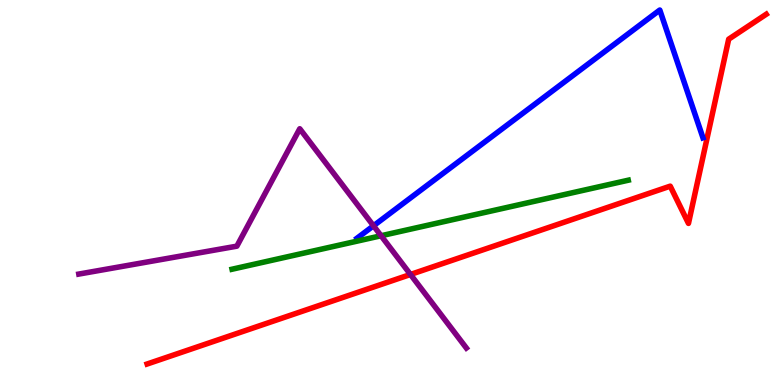[{'lines': ['blue', 'red'], 'intersections': []}, {'lines': ['green', 'red'], 'intersections': []}, {'lines': ['purple', 'red'], 'intersections': [{'x': 5.3, 'y': 2.87}]}, {'lines': ['blue', 'green'], 'intersections': []}, {'lines': ['blue', 'purple'], 'intersections': [{'x': 4.82, 'y': 4.14}]}, {'lines': ['green', 'purple'], 'intersections': [{'x': 4.92, 'y': 3.88}]}]